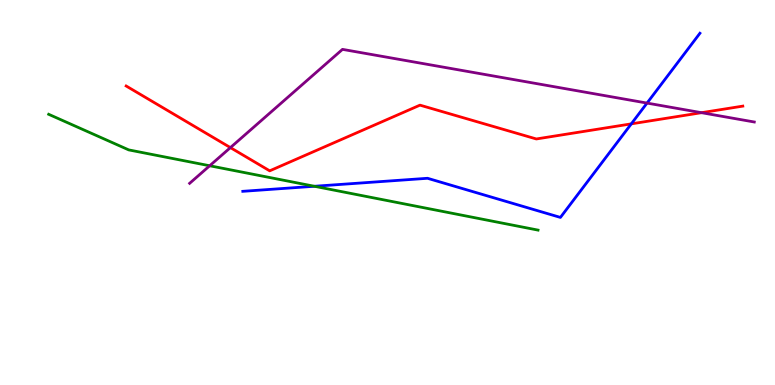[{'lines': ['blue', 'red'], 'intersections': [{'x': 8.15, 'y': 6.78}]}, {'lines': ['green', 'red'], 'intersections': []}, {'lines': ['purple', 'red'], 'intersections': [{'x': 2.97, 'y': 6.17}, {'x': 9.05, 'y': 7.07}]}, {'lines': ['blue', 'green'], 'intersections': [{'x': 4.06, 'y': 5.16}]}, {'lines': ['blue', 'purple'], 'intersections': [{'x': 8.35, 'y': 7.32}]}, {'lines': ['green', 'purple'], 'intersections': [{'x': 2.71, 'y': 5.69}]}]